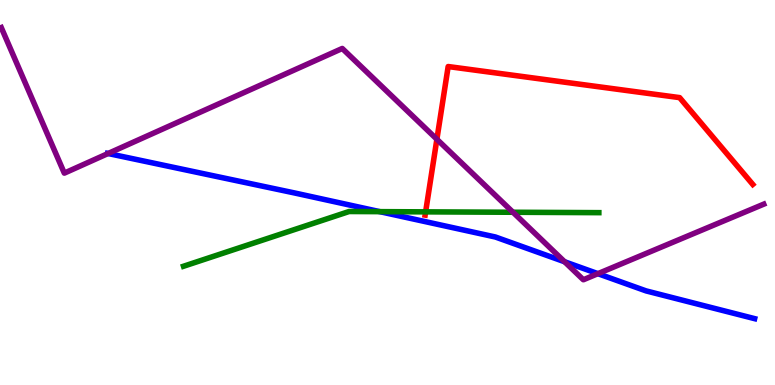[{'lines': ['blue', 'red'], 'intersections': []}, {'lines': ['green', 'red'], 'intersections': [{'x': 5.49, 'y': 4.5}]}, {'lines': ['purple', 'red'], 'intersections': [{'x': 5.64, 'y': 6.38}]}, {'lines': ['blue', 'green'], 'intersections': [{'x': 4.9, 'y': 4.5}]}, {'lines': ['blue', 'purple'], 'intersections': [{'x': 1.39, 'y': 6.01}, {'x': 7.28, 'y': 3.2}, {'x': 7.71, 'y': 2.89}]}, {'lines': ['green', 'purple'], 'intersections': [{'x': 6.62, 'y': 4.49}]}]